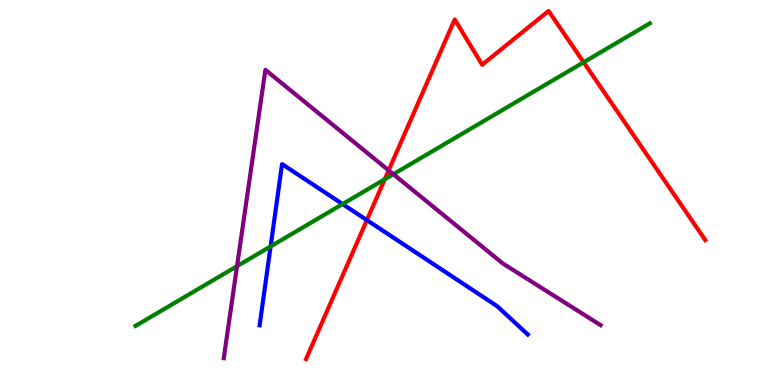[{'lines': ['blue', 'red'], 'intersections': [{'x': 4.73, 'y': 4.28}]}, {'lines': ['green', 'red'], 'intersections': [{'x': 4.96, 'y': 5.34}, {'x': 7.53, 'y': 8.38}]}, {'lines': ['purple', 'red'], 'intersections': [{'x': 5.01, 'y': 5.57}]}, {'lines': ['blue', 'green'], 'intersections': [{'x': 3.49, 'y': 3.6}, {'x': 4.42, 'y': 4.7}]}, {'lines': ['blue', 'purple'], 'intersections': []}, {'lines': ['green', 'purple'], 'intersections': [{'x': 3.06, 'y': 3.09}, {'x': 5.08, 'y': 5.48}]}]